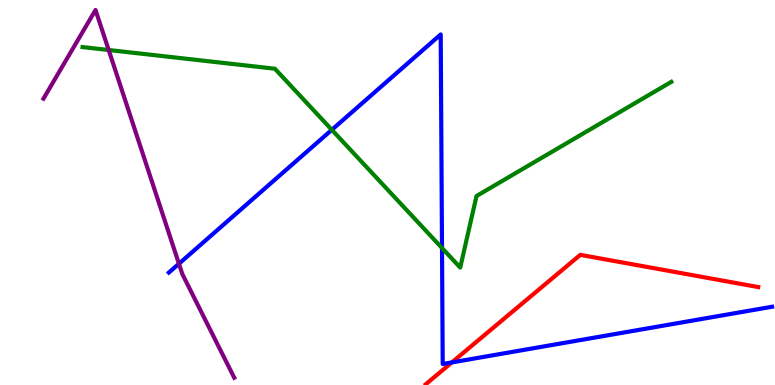[{'lines': ['blue', 'red'], 'intersections': [{'x': 5.83, 'y': 0.587}]}, {'lines': ['green', 'red'], 'intersections': []}, {'lines': ['purple', 'red'], 'intersections': []}, {'lines': ['blue', 'green'], 'intersections': [{'x': 4.28, 'y': 6.63}, {'x': 5.7, 'y': 3.56}]}, {'lines': ['blue', 'purple'], 'intersections': [{'x': 2.31, 'y': 3.15}]}, {'lines': ['green', 'purple'], 'intersections': [{'x': 1.4, 'y': 8.7}]}]